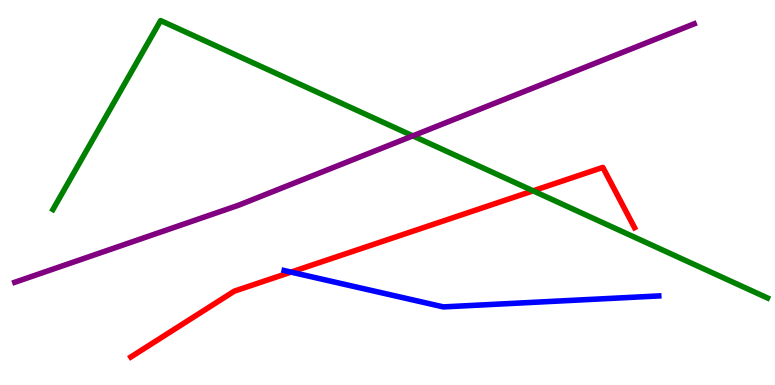[{'lines': ['blue', 'red'], 'intersections': [{'x': 3.76, 'y': 2.93}]}, {'lines': ['green', 'red'], 'intersections': [{'x': 6.88, 'y': 5.04}]}, {'lines': ['purple', 'red'], 'intersections': []}, {'lines': ['blue', 'green'], 'intersections': []}, {'lines': ['blue', 'purple'], 'intersections': []}, {'lines': ['green', 'purple'], 'intersections': [{'x': 5.33, 'y': 6.47}]}]